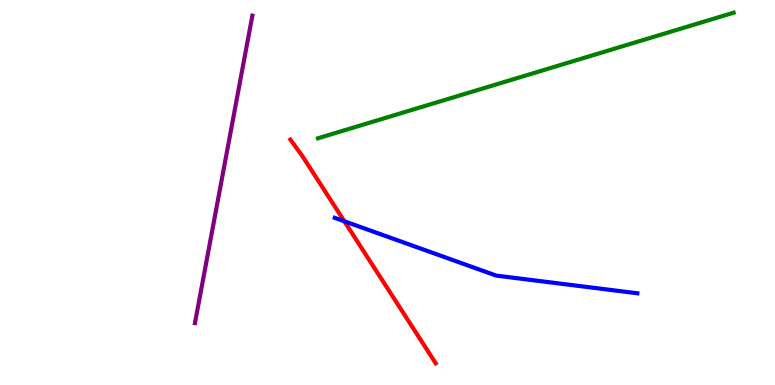[{'lines': ['blue', 'red'], 'intersections': [{'x': 4.44, 'y': 4.25}]}, {'lines': ['green', 'red'], 'intersections': []}, {'lines': ['purple', 'red'], 'intersections': []}, {'lines': ['blue', 'green'], 'intersections': []}, {'lines': ['blue', 'purple'], 'intersections': []}, {'lines': ['green', 'purple'], 'intersections': []}]